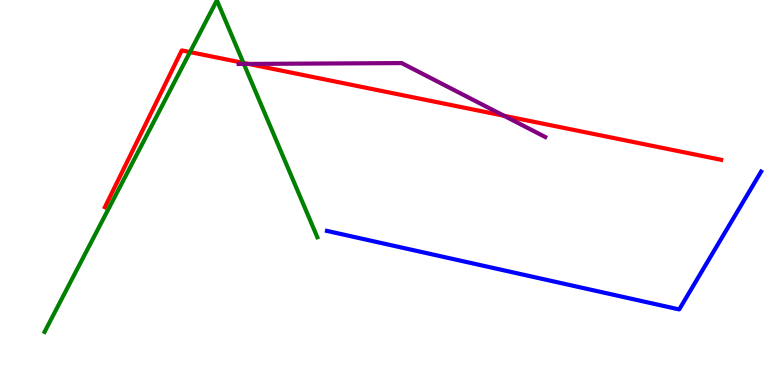[{'lines': ['blue', 'red'], 'intersections': []}, {'lines': ['green', 'red'], 'intersections': [{'x': 2.45, 'y': 8.65}, {'x': 3.14, 'y': 8.37}]}, {'lines': ['purple', 'red'], 'intersections': [{'x': 3.21, 'y': 8.34}, {'x': 6.5, 'y': 6.99}]}, {'lines': ['blue', 'green'], 'intersections': []}, {'lines': ['blue', 'purple'], 'intersections': []}, {'lines': ['green', 'purple'], 'intersections': [{'x': 3.15, 'y': 8.34}]}]